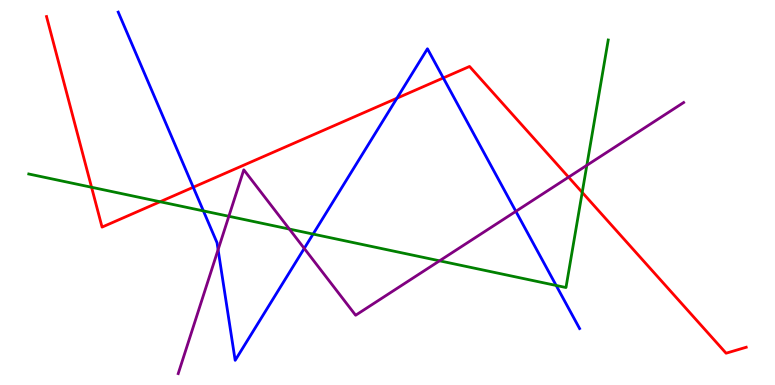[{'lines': ['blue', 'red'], 'intersections': [{'x': 2.49, 'y': 5.14}, {'x': 5.12, 'y': 7.45}, {'x': 5.72, 'y': 7.98}]}, {'lines': ['green', 'red'], 'intersections': [{'x': 1.18, 'y': 5.14}, {'x': 2.07, 'y': 4.76}, {'x': 7.51, 'y': 5.0}]}, {'lines': ['purple', 'red'], 'intersections': [{'x': 7.34, 'y': 5.4}]}, {'lines': ['blue', 'green'], 'intersections': [{'x': 2.62, 'y': 4.52}, {'x': 4.04, 'y': 3.92}, {'x': 7.18, 'y': 2.59}]}, {'lines': ['blue', 'purple'], 'intersections': [{'x': 2.81, 'y': 3.52}, {'x': 3.93, 'y': 3.55}, {'x': 6.66, 'y': 4.51}]}, {'lines': ['green', 'purple'], 'intersections': [{'x': 2.95, 'y': 4.38}, {'x': 3.73, 'y': 4.05}, {'x': 5.67, 'y': 3.23}, {'x': 7.57, 'y': 5.71}]}]